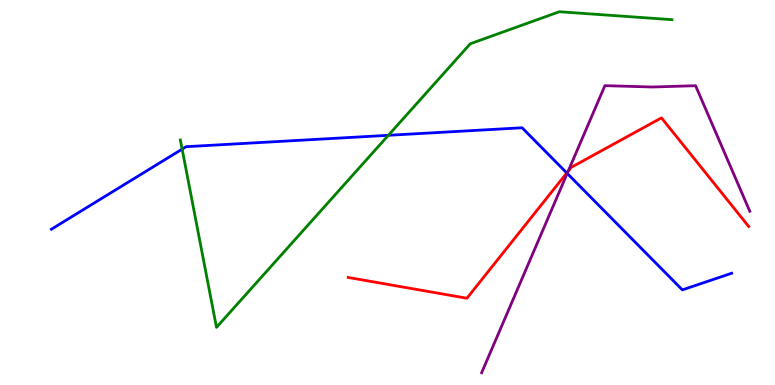[{'lines': ['blue', 'red'], 'intersections': [{'x': 7.31, 'y': 5.51}]}, {'lines': ['green', 'red'], 'intersections': []}, {'lines': ['purple', 'red'], 'intersections': [{'x': 7.33, 'y': 5.55}]}, {'lines': ['blue', 'green'], 'intersections': [{'x': 2.35, 'y': 6.13}, {'x': 5.01, 'y': 6.49}]}, {'lines': ['blue', 'purple'], 'intersections': [{'x': 7.32, 'y': 5.5}]}, {'lines': ['green', 'purple'], 'intersections': []}]